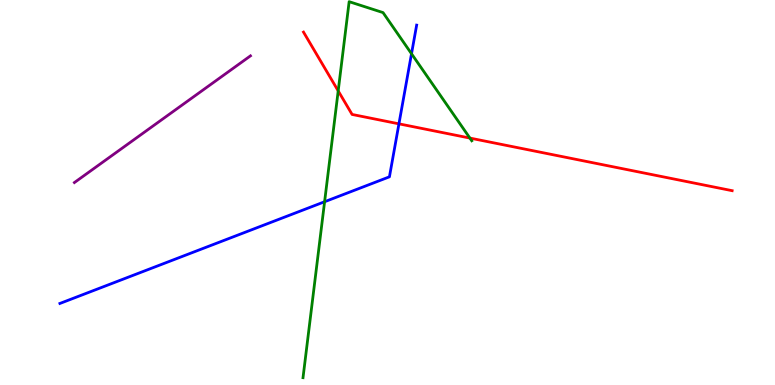[{'lines': ['blue', 'red'], 'intersections': [{'x': 5.15, 'y': 6.78}]}, {'lines': ['green', 'red'], 'intersections': [{'x': 4.36, 'y': 7.64}, {'x': 6.06, 'y': 6.41}]}, {'lines': ['purple', 'red'], 'intersections': []}, {'lines': ['blue', 'green'], 'intersections': [{'x': 4.19, 'y': 4.76}, {'x': 5.31, 'y': 8.6}]}, {'lines': ['blue', 'purple'], 'intersections': []}, {'lines': ['green', 'purple'], 'intersections': []}]